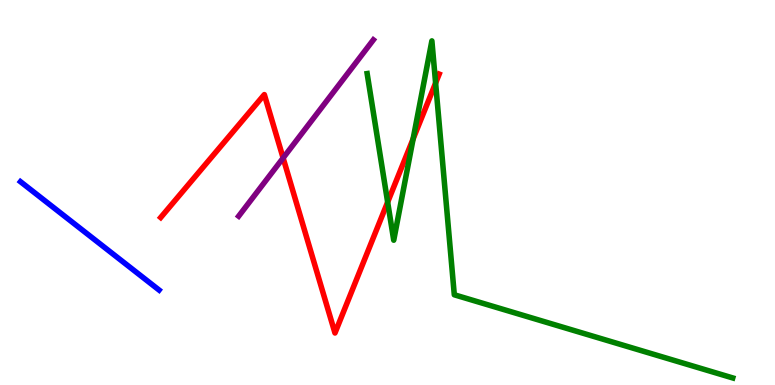[{'lines': ['blue', 'red'], 'intersections': []}, {'lines': ['green', 'red'], 'intersections': [{'x': 5.0, 'y': 4.75}, {'x': 5.33, 'y': 6.39}, {'x': 5.62, 'y': 7.84}]}, {'lines': ['purple', 'red'], 'intersections': [{'x': 3.65, 'y': 5.9}]}, {'lines': ['blue', 'green'], 'intersections': []}, {'lines': ['blue', 'purple'], 'intersections': []}, {'lines': ['green', 'purple'], 'intersections': []}]